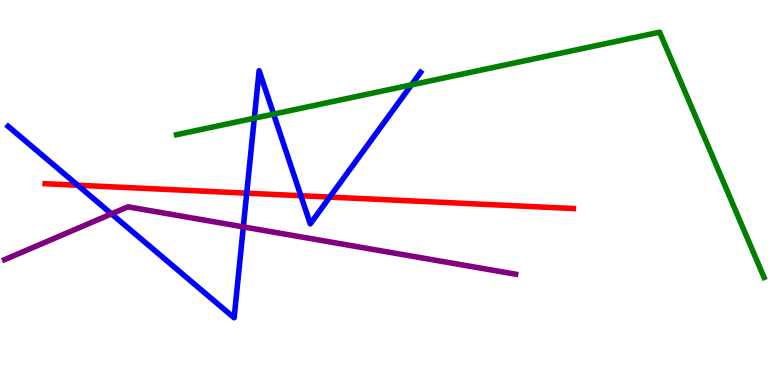[{'lines': ['blue', 'red'], 'intersections': [{'x': 1.0, 'y': 5.19}, {'x': 3.18, 'y': 4.98}, {'x': 3.88, 'y': 4.92}, {'x': 4.26, 'y': 4.88}]}, {'lines': ['green', 'red'], 'intersections': []}, {'lines': ['purple', 'red'], 'intersections': []}, {'lines': ['blue', 'green'], 'intersections': [{'x': 3.28, 'y': 6.93}, {'x': 3.53, 'y': 7.04}, {'x': 5.31, 'y': 7.8}]}, {'lines': ['blue', 'purple'], 'intersections': [{'x': 1.44, 'y': 4.44}, {'x': 3.14, 'y': 4.11}]}, {'lines': ['green', 'purple'], 'intersections': []}]